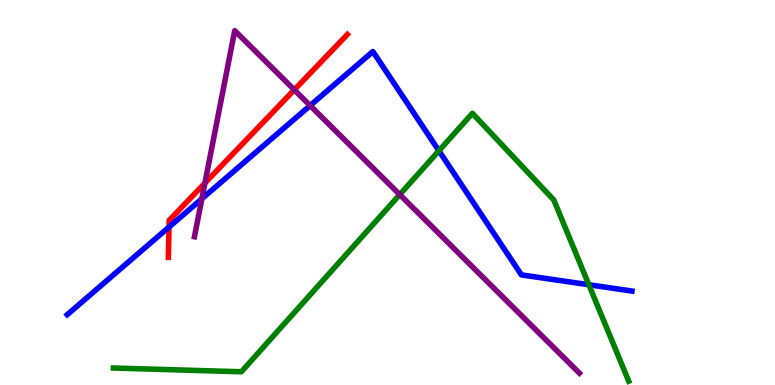[{'lines': ['blue', 'red'], 'intersections': [{'x': 2.18, 'y': 4.1}]}, {'lines': ['green', 'red'], 'intersections': []}, {'lines': ['purple', 'red'], 'intersections': [{'x': 2.64, 'y': 5.25}, {'x': 3.8, 'y': 7.67}]}, {'lines': ['blue', 'green'], 'intersections': [{'x': 5.66, 'y': 6.08}, {'x': 7.6, 'y': 2.6}]}, {'lines': ['blue', 'purple'], 'intersections': [{'x': 2.6, 'y': 4.84}, {'x': 4.0, 'y': 7.26}]}, {'lines': ['green', 'purple'], 'intersections': [{'x': 5.16, 'y': 4.95}]}]